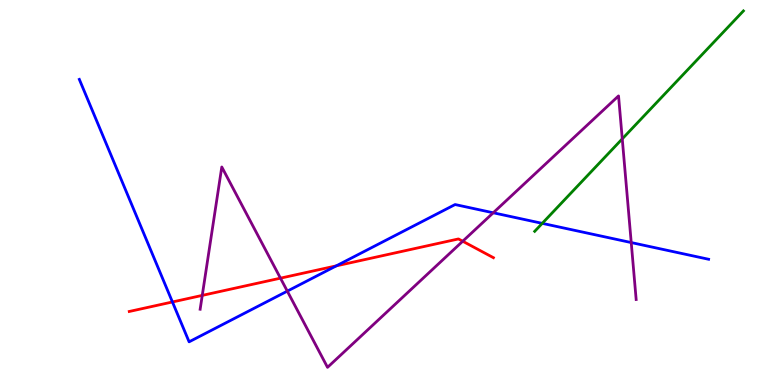[{'lines': ['blue', 'red'], 'intersections': [{'x': 2.22, 'y': 2.16}, {'x': 4.34, 'y': 3.09}]}, {'lines': ['green', 'red'], 'intersections': []}, {'lines': ['purple', 'red'], 'intersections': [{'x': 2.61, 'y': 2.33}, {'x': 3.62, 'y': 2.77}, {'x': 5.97, 'y': 3.73}]}, {'lines': ['blue', 'green'], 'intersections': [{'x': 7.0, 'y': 4.2}]}, {'lines': ['blue', 'purple'], 'intersections': [{'x': 3.71, 'y': 2.44}, {'x': 6.36, 'y': 4.47}, {'x': 8.14, 'y': 3.7}]}, {'lines': ['green', 'purple'], 'intersections': [{'x': 8.03, 'y': 6.39}]}]